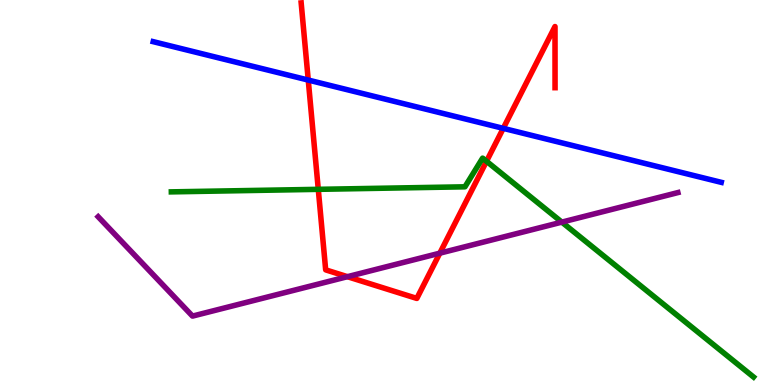[{'lines': ['blue', 'red'], 'intersections': [{'x': 3.98, 'y': 7.92}, {'x': 6.49, 'y': 6.67}]}, {'lines': ['green', 'red'], 'intersections': [{'x': 4.11, 'y': 5.08}, {'x': 6.28, 'y': 5.81}]}, {'lines': ['purple', 'red'], 'intersections': [{'x': 4.48, 'y': 2.81}, {'x': 5.68, 'y': 3.42}]}, {'lines': ['blue', 'green'], 'intersections': []}, {'lines': ['blue', 'purple'], 'intersections': []}, {'lines': ['green', 'purple'], 'intersections': [{'x': 7.25, 'y': 4.23}]}]